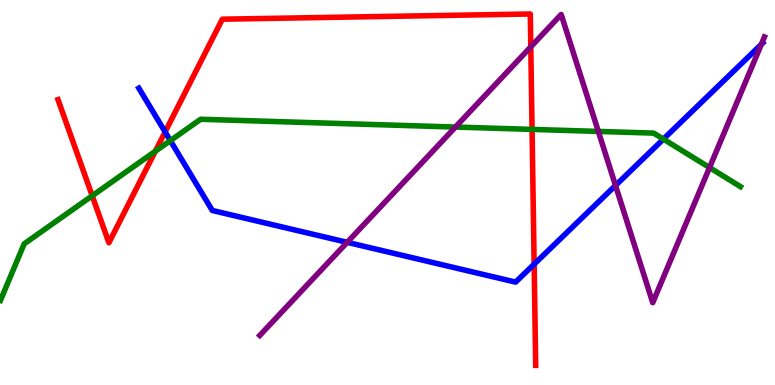[{'lines': ['blue', 'red'], 'intersections': [{'x': 2.13, 'y': 6.57}, {'x': 6.89, 'y': 3.14}]}, {'lines': ['green', 'red'], 'intersections': [{'x': 1.19, 'y': 4.91}, {'x': 2.0, 'y': 6.07}, {'x': 6.87, 'y': 6.64}]}, {'lines': ['purple', 'red'], 'intersections': [{'x': 6.85, 'y': 8.78}]}, {'lines': ['blue', 'green'], 'intersections': [{'x': 2.2, 'y': 6.35}, {'x': 8.56, 'y': 6.39}]}, {'lines': ['blue', 'purple'], 'intersections': [{'x': 4.48, 'y': 3.71}, {'x': 7.94, 'y': 5.18}, {'x': 9.82, 'y': 8.85}]}, {'lines': ['green', 'purple'], 'intersections': [{'x': 5.88, 'y': 6.7}, {'x': 7.72, 'y': 6.59}, {'x': 9.16, 'y': 5.65}]}]